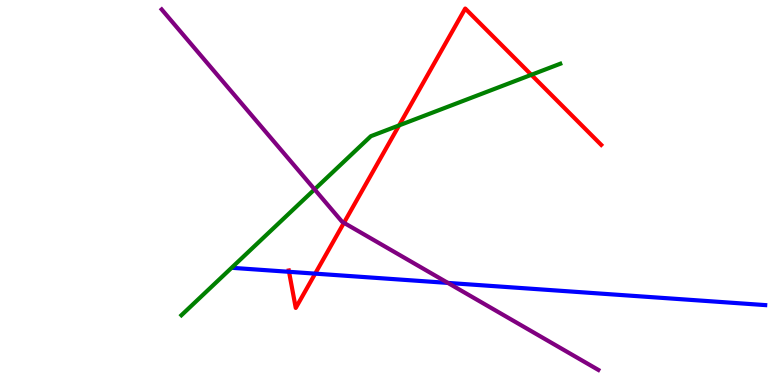[{'lines': ['blue', 'red'], 'intersections': [{'x': 3.73, 'y': 2.94}, {'x': 4.07, 'y': 2.89}]}, {'lines': ['green', 'red'], 'intersections': [{'x': 5.15, 'y': 6.74}, {'x': 6.86, 'y': 8.06}]}, {'lines': ['purple', 'red'], 'intersections': [{'x': 4.44, 'y': 4.21}]}, {'lines': ['blue', 'green'], 'intersections': []}, {'lines': ['blue', 'purple'], 'intersections': [{'x': 5.78, 'y': 2.65}]}, {'lines': ['green', 'purple'], 'intersections': [{'x': 4.06, 'y': 5.08}]}]